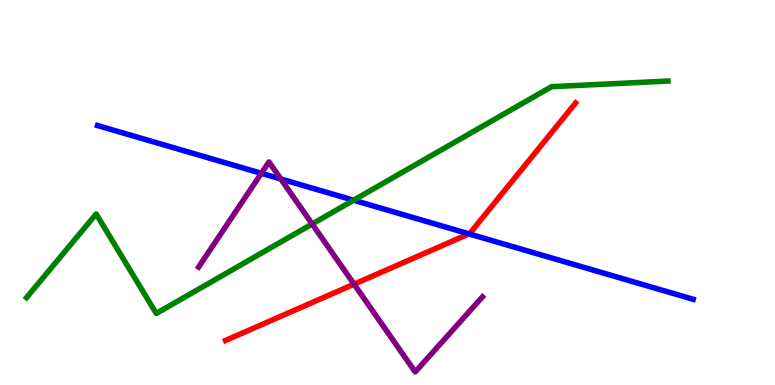[{'lines': ['blue', 'red'], 'intersections': [{'x': 6.05, 'y': 3.93}]}, {'lines': ['green', 'red'], 'intersections': []}, {'lines': ['purple', 'red'], 'intersections': [{'x': 4.57, 'y': 2.62}]}, {'lines': ['blue', 'green'], 'intersections': [{'x': 4.56, 'y': 4.8}]}, {'lines': ['blue', 'purple'], 'intersections': [{'x': 3.37, 'y': 5.5}, {'x': 3.62, 'y': 5.35}]}, {'lines': ['green', 'purple'], 'intersections': [{'x': 4.03, 'y': 4.18}]}]